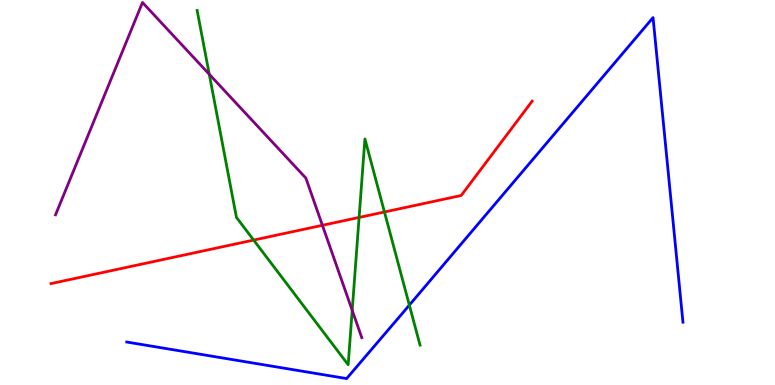[{'lines': ['blue', 'red'], 'intersections': []}, {'lines': ['green', 'red'], 'intersections': [{'x': 3.27, 'y': 3.76}, {'x': 4.63, 'y': 4.35}, {'x': 4.96, 'y': 4.49}]}, {'lines': ['purple', 'red'], 'intersections': [{'x': 4.16, 'y': 4.15}]}, {'lines': ['blue', 'green'], 'intersections': [{'x': 5.28, 'y': 2.08}]}, {'lines': ['blue', 'purple'], 'intersections': []}, {'lines': ['green', 'purple'], 'intersections': [{'x': 2.7, 'y': 8.07}, {'x': 4.54, 'y': 1.94}]}]